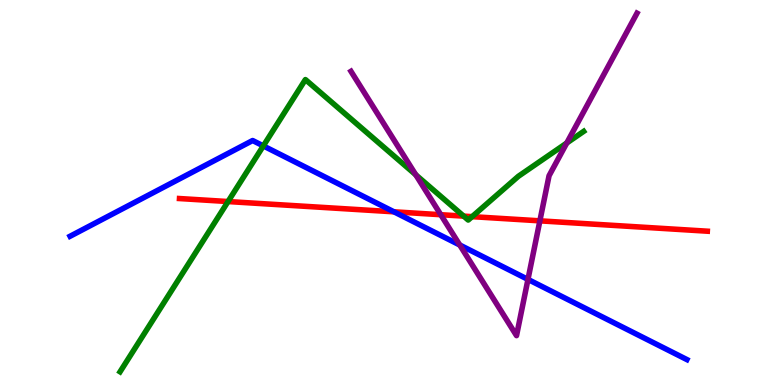[{'lines': ['blue', 'red'], 'intersections': [{'x': 5.08, 'y': 4.5}]}, {'lines': ['green', 'red'], 'intersections': [{'x': 2.94, 'y': 4.76}, {'x': 5.98, 'y': 4.39}, {'x': 6.09, 'y': 4.37}]}, {'lines': ['purple', 'red'], 'intersections': [{'x': 5.69, 'y': 4.42}, {'x': 6.97, 'y': 4.26}]}, {'lines': ['blue', 'green'], 'intersections': [{'x': 3.4, 'y': 6.21}]}, {'lines': ['blue', 'purple'], 'intersections': [{'x': 5.93, 'y': 3.64}, {'x': 6.81, 'y': 2.74}]}, {'lines': ['green', 'purple'], 'intersections': [{'x': 5.36, 'y': 5.46}, {'x': 7.31, 'y': 6.29}]}]